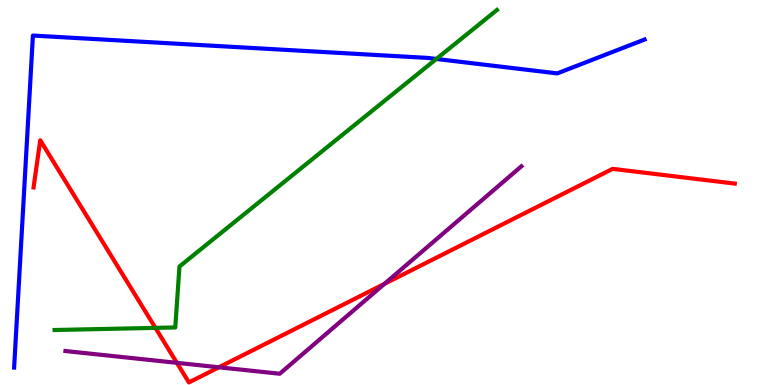[{'lines': ['blue', 'red'], 'intersections': []}, {'lines': ['green', 'red'], 'intersections': [{'x': 2.01, 'y': 1.48}]}, {'lines': ['purple', 'red'], 'intersections': [{'x': 2.28, 'y': 0.576}, {'x': 2.82, 'y': 0.46}, {'x': 4.96, 'y': 2.63}]}, {'lines': ['blue', 'green'], 'intersections': [{'x': 5.63, 'y': 8.47}]}, {'lines': ['blue', 'purple'], 'intersections': []}, {'lines': ['green', 'purple'], 'intersections': []}]